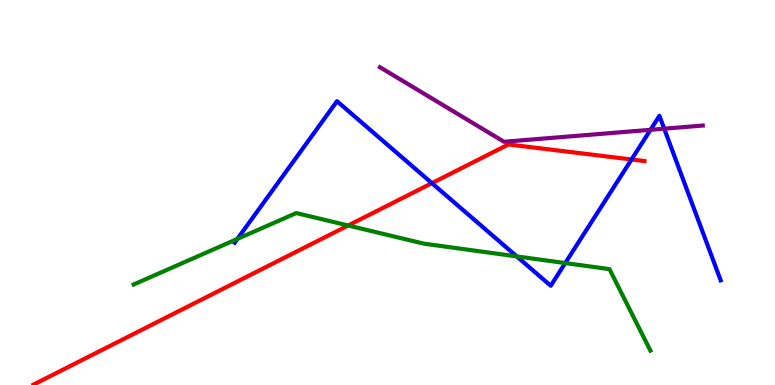[{'lines': ['blue', 'red'], 'intersections': [{'x': 5.57, 'y': 5.24}, {'x': 8.15, 'y': 5.86}]}, {'lines': ['green', 'red'], 'intersections': [{'x': 4.49, 'y': 4.14}]}, {'lines': ['purple', 'red'], 'intersections': []}, {'lines': ['blue', 'green'], 'intersections': [{'x': 3.06, 'y': 3.79}, {'x': 6.67, 'y': 3.34}, {'x': 7.29, 'y': 3.17}]}, {'lines': ['blue', 'purple'], 'intersections': [{'x': 8.39, 'y': 6.63}, {'x': 8.57, 'y': 6.66}]}, {'lines': ['green', 'purple'], 'intersections': []}]